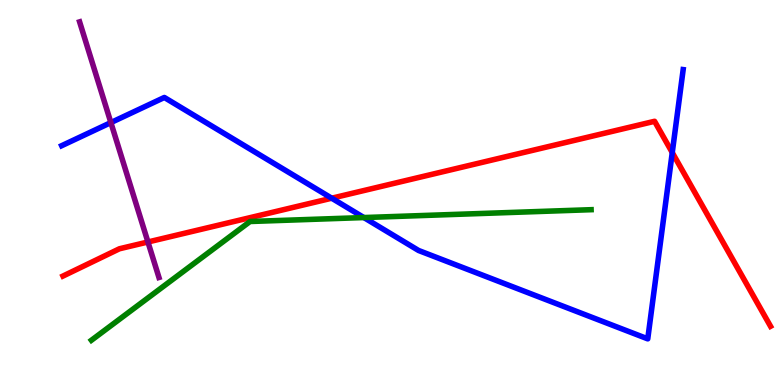[{'lines': ['blue', 'red'], 'intersections': [{'x': 4.28, 'y': 4.85}, {'x': 8.67, 'y': 6.04}]}, {'lines': ['green', 'red'], 'intersections': []}, {'lines': ['purple', 'red'], 'intersections': [{'x': 1.91, 'y': 3.71}]}, {'lines': ['blue', 'green'], 'intersections': [{'x': 4.7, 'y': 4.35}]}, {'lines': ['blue', 'purple'], 'intersections': [{'x': 1.43, 'y': 6.82}]}, {'lines': ['green', 'purple'], 'intersections': []}]